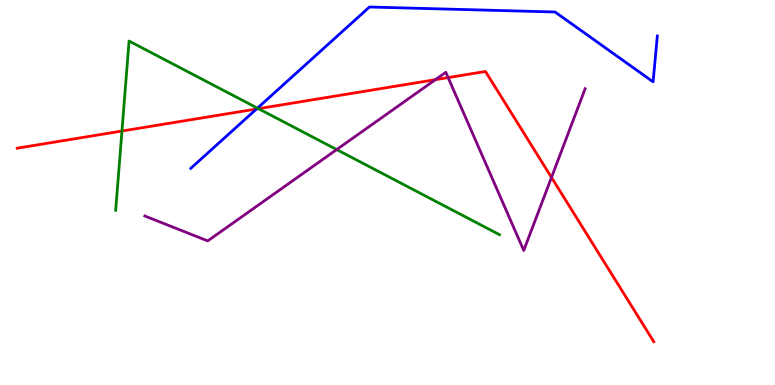[{'lines': ['blue', 'red'], 'intersections': [{'x': 3.31, 'y': 7.17}]}, {'lines': ['green', 'red'], 'intersections': [{'x': 1.57, 'y': 6.6}, {'x': 3.33, 'y': 7.18}]}, {'lines': ['purple', 'red'], 'intersections': [{'x': 5.62, 'y': 7.93}, {'x': 5.78, 'y': 7.98}, {'x': 7.12, 'y': 5.39}]}, {'lines': ['blue', 'green'], 'intersections': [{'x': 3.32, 'y': 7.19}]}, {'lines': ['blue', 'purple'], 'intersections': []}, {'lines': ['green', 'purple'], 'intersections': [{'x': 4.34, 'y': 6.11}]}]